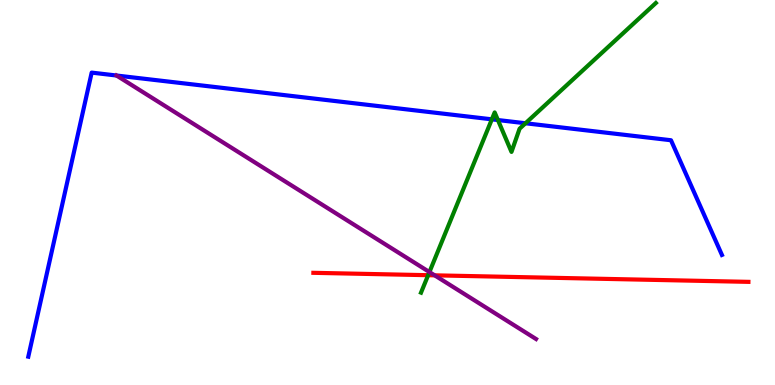[{'lines': ['blue', 'red'], 'intersections': []}, {'lines': ['green', 'red'], 'intersections': [{'x': 5.52, 'y': 2.85}]}, {'lines': ['purple', 'red'], 'intersections': [{'x': 5.61, 'y': 2.85}]}, {'lines': ['blue', 'green'], 'intersections': [{'x': 6.35, 'y': 6.9}, {'x': 6.42, 'y': 6.88}, {'x': 6.78, 'y': 6.8}]}, {'lines': ['blue', 'purple'], 'intersections': [{'x': 1.5, 'y': 8.04}]}, {'lines': ['green', 'purple'], 'intersections': [{'x': 5.54, 'y': 2.93}]}]